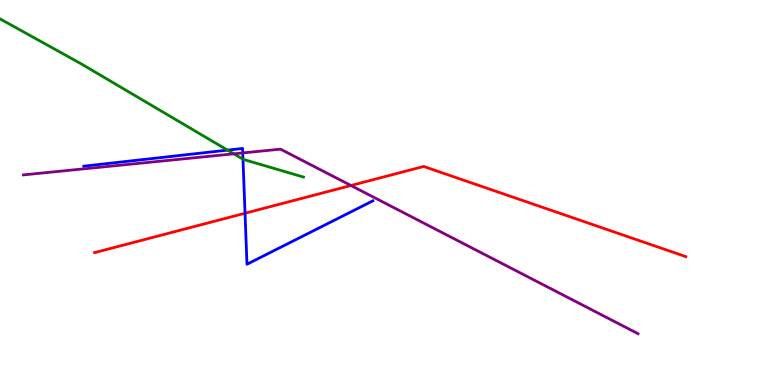[{'lines': ['blue', 'red'], 'intersections': [{'x': 3.16, 'y': 4.46}]}, {'lines': ['green', 'red'], 'intersections': []}, {'lines': ['purple', 'red'], 'intersections': [{'x': 4.53, 'y': 5.18}]}, {'lines': ['blue', 'green'], 'intersections': [{'x': 2.94, 'y': 6.1}, {'x': 3.14, 'y': 5.86}]}, {'lines': ['blue', 'purple'], 'intersections': [{'x': 3.13, 'y': 6.03}]}, {'lines': ['green', 'purple'], 'intersections': [{'x': 3.02, 'y': 6.0}]}]